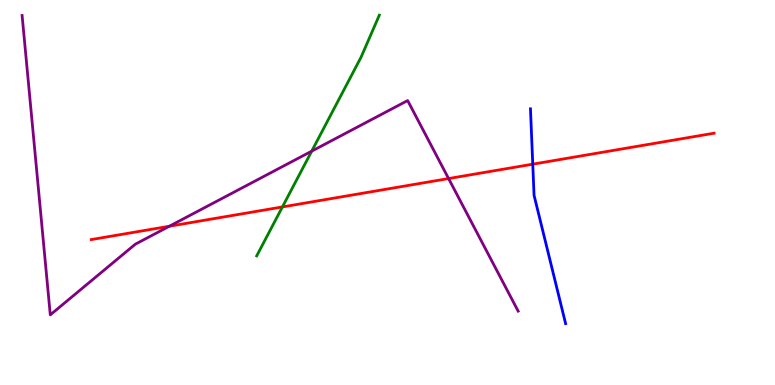[{'lines': ['blue', 'red'], 'intersections': [{'x': 6.87, 'y': 5.74}]}, {'lines': ['green', 'red'], 'intersections': [{'x': 3.64, 'y': 4.63}]}, {'lines': ['purple', 'red'], 'intersections': [{'x': 2.19, 'y': 4.12}, {'x': 5.79, 'y': 5.36}]}, {'lines': ['blue', 'green'], 'intersections': []}, {'lines': ['blue', 'purple'], 'intersections': []}, {'lines': ['green', 'purple'], 'intersections': [{'x': 4.02, 'y': 6.07}]}]